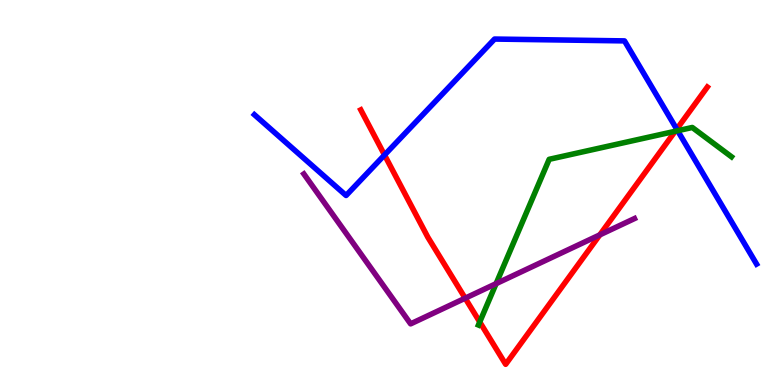[{'lines': ['blue', 'red'], 'intersections': [{'x': 4.96, 'y': 5.97}, {'x': 8.73, 'y': 6.65}]}, {'lines': ['green', 'red'], 'intersections': [{'x': 6.19, 'y': 1.64}, {'x': 8.71, 'y': 6.59}]}, {'lines': ['purple', 'red'], 'intersections': [{'x': 6.0, 'y': 2.25}, {'x': 7.74, 'y': 3.9}]}, {'lines': ['blue', 'green'], 'intersections': [{'x': 8.74, 'y': 6.6}]}, {'lines': ['blue', 'purple'], 'intersections': []}, {'lines': ['green', 'purple'], 'intersections': [{'x': 6.4, 'y': 2.63}]}]